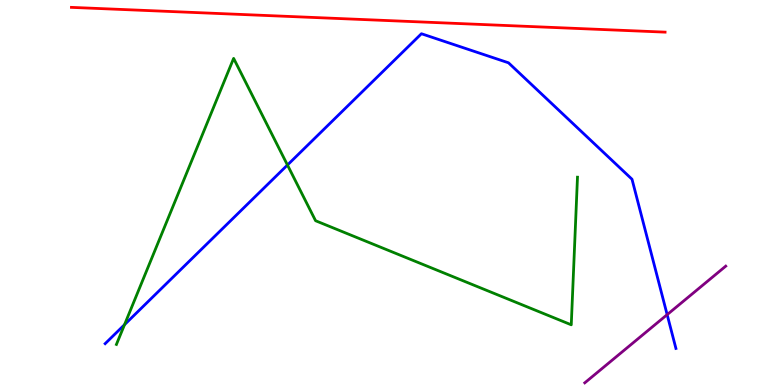[{'lines': ['blue', 'red'], 'intersections': []}, {'lines': ['green', 'red'], 'intersections': []}, {'lines': ['purple', 'red'], 'intersections': []}, {'lines': ['blue', 'green'], 'intersections': [{'x': 1.61, 'y': 1.57}, {'x': 3.71, 'y': 5.71}]}, {'lines': ['blue', 'purple'], 'intersections': [{'x': 8.61, 'y': 1.83}]}, {'lines': ['green', 'purple'], 'intersections': []}]